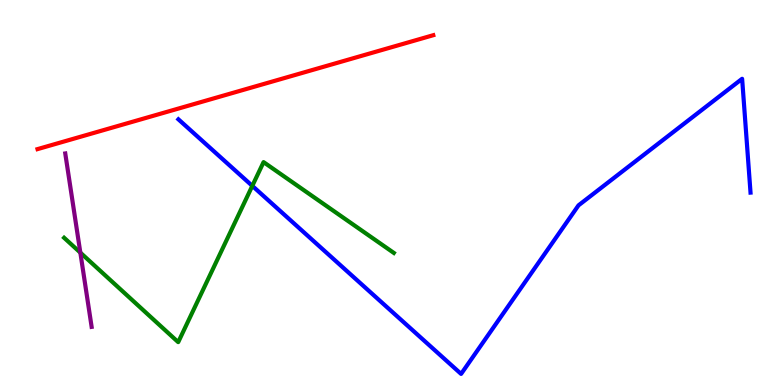[{'lines': ['blue', 'red'], 'intersections': []}, {'lines': ['green', 'red'], 'intersections': []}, {'lines': ['purple', 'red'], 'intersections': []}, {'lines': ['blue', 'green'], 'intersections': [{'x': 3.26, 'y': 5.17}]}, {'lines': ['blue', 'purple'], 'intersections': []}, {'lines': ['green', 'purple'], 'intersections': [{'x': 1.04, 'y': 3.44}]}]